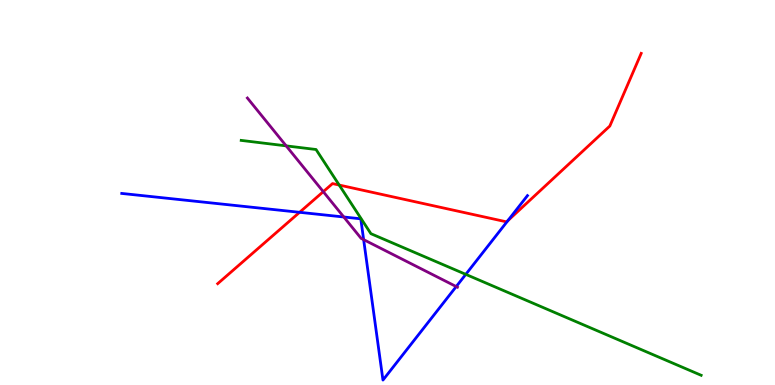[{'lines': ['blue', 'red'], 'intersections': [{'x': 3.87, 'y': 4.49}, {'x': 6.55, 'y': 4.27}]}, {'lines': ['green', 'red'], 'intersections': [{'x': 4.38, 'y': 5.19}]}, {'lines': ['purple', 'red'], 'intersections': [{'x': 4.17, 'y': 5.02}]}, {'lines': ['blue', 'green'], 'intersections': [{'x': 6.01, 'y': 2.87}]}, {'lines': ['blue', 'purple'], 'intersections': [{'x': 4.44, 'y': 4.36}, {'x': 4.69, 'y': 3.78}, {'x': 5.89, 'y': 2.56}]}, {'lines': ['green', 'purple'], 'intersections': [{'x': 3.69, 'y': 6.21}]}]